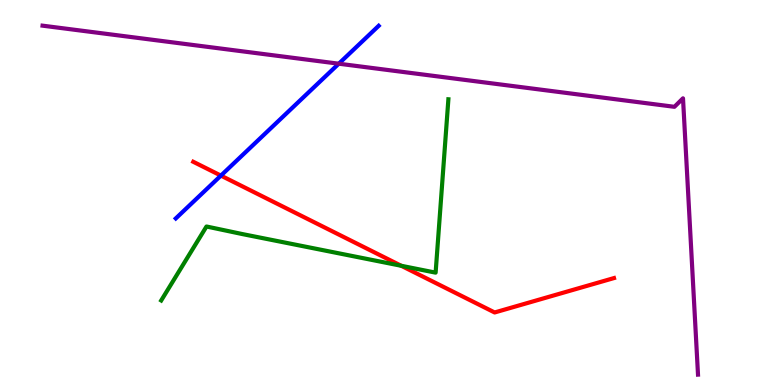[{'lines': ['blue', 'red'], 'intersections': [{'x': 2.85, 'y': 5.44}]}, {'lines': ['green', 'red'], 'intersections': [{'x': 5.18, 'y': 3.1}]}, {'lines': ['purple', 'red'], 'intersections': []}, {'lines': ['blue', 'green'], 'intersections': []}, {'lines': ['blue', 'purple'], 'intersections': [{'x': 4.37, 'y': 8.35}]}, {'lines': ['green', 'purple'], 'intersections': []}]